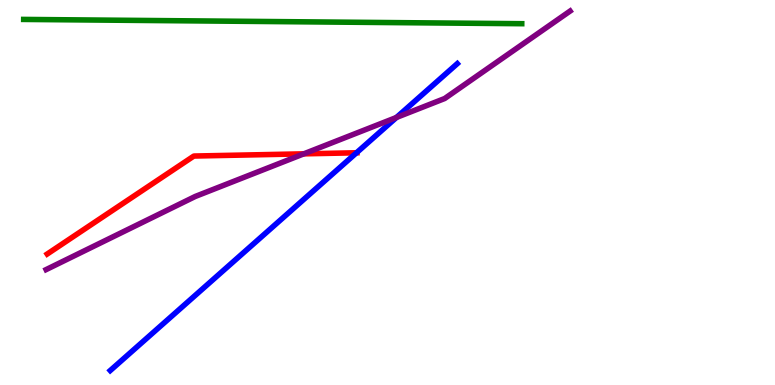[{'lines': ['blue', 'red'], 'intersections': [{'x': 4.6, 'y': 6.03}]}, {'lines': ['green', 'red'], 'intersections': []}, {'lines': ['purple', 'red'], 'intersections': [{'x': 3.92, 'y': 6.0}]}, {'lines': ['blue', 'green'], 'intersections': []}, {'lines': ['blue', 'purple'], 'intersections': [{'x': 5.12, 'y': 6.95}]}, {'lines': ['green', 'purple'], 'intersections': []}]